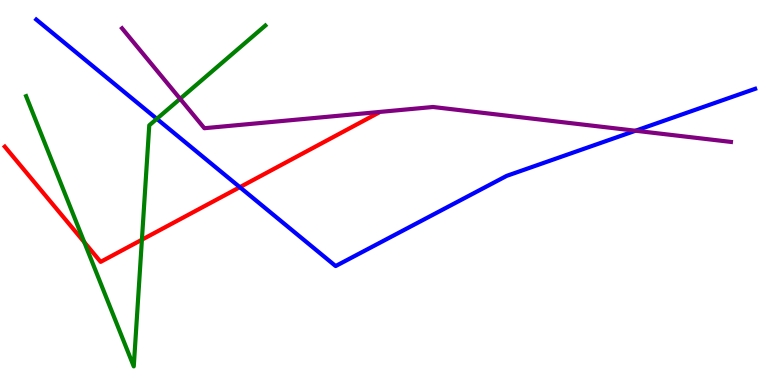[{'lines': ['blue', 'red'], 'intersections': [{'x': 3.09, 'y': 5.14}]}, {'lines': ['green', 'red'], 'intersections': [{'x': 1.09, 'y': 3.71}, {'x': 1.83, 'y': 3.77}]}, {'lines': ['purple', 'red'], 'intersections': []}, {'lines': ['blue', 'green'], 'intersections': [{'x': 2.02, 'y': 6.91}]}, {'lines': ['blue', 'purple'], 'intersections': [{'x': 8.2, 'y': 6.6}]}, {'lines': ['green', 'purple'], 'intersections': [{'x': 2.32, 'y': 7.43}]}]